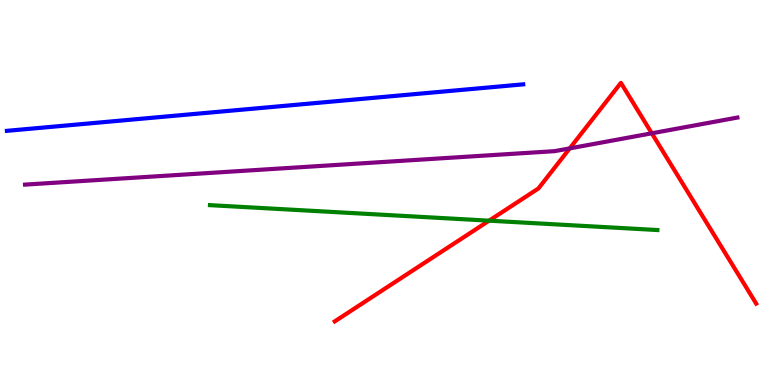[{'lines': ['blue', 'red'], 'intersections': []}, {'lines': ['green', 'red'], 'intersections': [{'x': 6.31, 'y': 4.27}]}, {'lines': ['purple', 'red'], 'intersections': [{'x': 7.35, 'y': 6.15}, {'x': 8.41, 'y': 6.54}]}, {'lines': ['blue', 'green'], 'intersections': []}, {'lines': ['blue', 'purple'], 'intersections': []}, {'lines': ['green', 'purple'], 'intersections': []}]